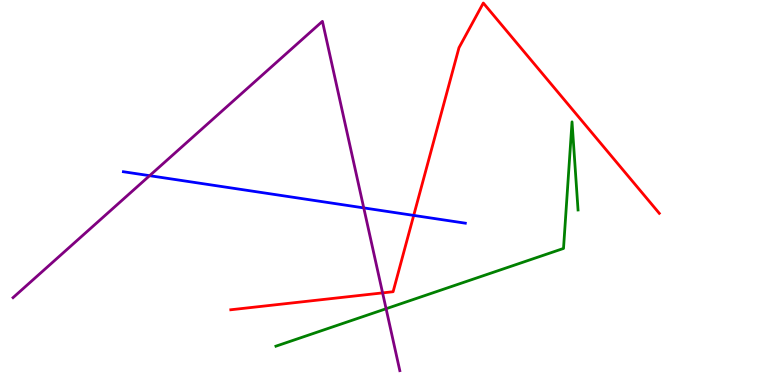[{'lines': ['blue', 'red'], 'intersections': [{'x': 5.34, 'y': 4.4}]}, {'lines': ['green', 'red'], 'intersections': []}, {'lines': ['purple', 'red'], 'intersections': [{'x': 4.94, 'y': 2.39}]}, {'lines': ['blue', 'green'], 'intersections': []}, {'lines': ['blue', 'purple'], 'intersections': [{'x': 1.93, 'y': 5.44}, {'x': 4.69, 'y': 4.6}]}, {'lines': ['green', 'purple'], 'intersections': [{'x': 4.98, 'y': 1.98}]}]